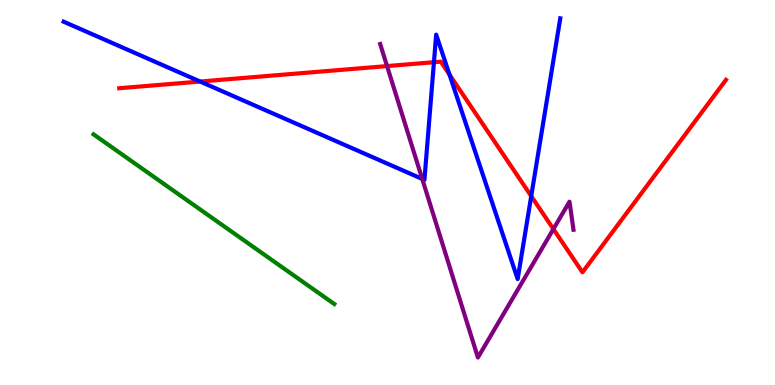[{'lines': ['blue', 'red'], 'intersections': [{'x': 2.58, 'y': 7.88}, {'x': 5.6, 'y': 8.38}, {'x': 5.8, 'y': 8.06}, {'x': 6.85, 'y': 4.91}]}, {'lines': ['green', 'red'], 'intersections': []}, {'lines': ['purple', 'red'], 'intersections': [{'x': 4.99, 'y': 8.28}, {'x': 7.14, 'y': 4.05}]}, {'lines': ['blue', 'green'], 'intersections': []}, {'lines': ['blue', 'purple'], 'intersections': [{'x': 5.45, 'y': 5.35}]}, {'lines': ['green', 'purple'], 'intersections': []}]